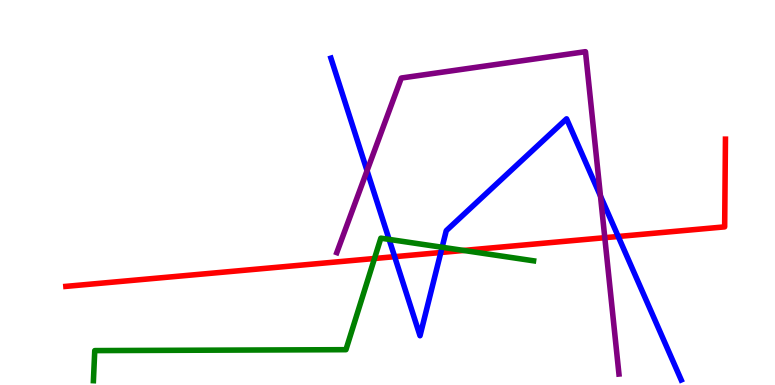[{'lines': ['blue', 'red'], 'intersections': [{'x': 5.09, 'y': 3.33}, {'x': 5.69, 'y': 3.44}, {'x': 7.98, 'y': 3.86}]}, {'lines': ['green', 'red'], 'intersections': [{'x': 4.83, 'y': 3.29}, {'x': 5.98, 'y': 3.49}]}, {'lines': ['purple', 'red'], 'intersections': [{'x': 7.8, 'y': 3.83}]}, {'lines': ['blue', 'green'], 'intersections': [{'x': 5.02, 'y': 3.78}, {'x': 5.7, 'y': 3.58}]}, {'lines': ['blue', 'purple'], 'intersections': [{'x': 4.74, 'y': 5.57}, {'x': 7.75, 'y': 4.91}]}, {'lines': ['green', 'purple'], 'intersections': []}]